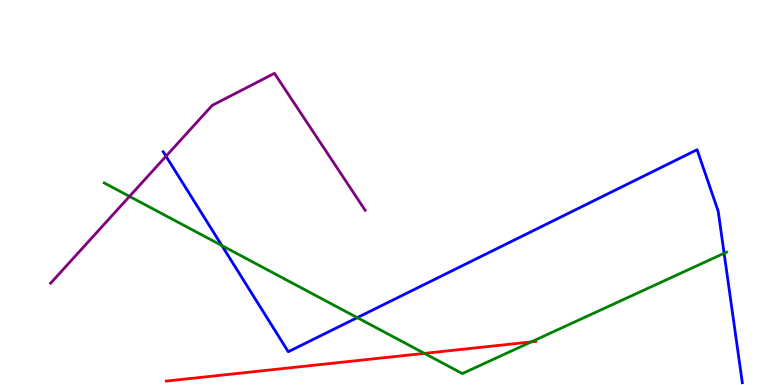[{'lines': ['blue', 'red'], 'intersections': []}, {'lines': ['green', 'red'], 'intersections': [{'x': 5.48, 'y': 0.821}, {'x': 6.85, 'y': 1.12}]}, {'lines': ['purple', 'red'], 'intersections': []}, {'lines': ['blue', 'green'], 'intersections': [{'x': 2.86, 'y': 3.62}, {'x': 4.61, 'y': 1.75}, {'x': 9.34, 'y': 3.42}]}, {'lines': ['blue', 'purple'], 'intersections': [{'x': 2.14, 'y': 5.94}]}, {'lines': ['green', 'purple'], 'intersections': [{'x': 1.67, 'y': 4.9}]}]